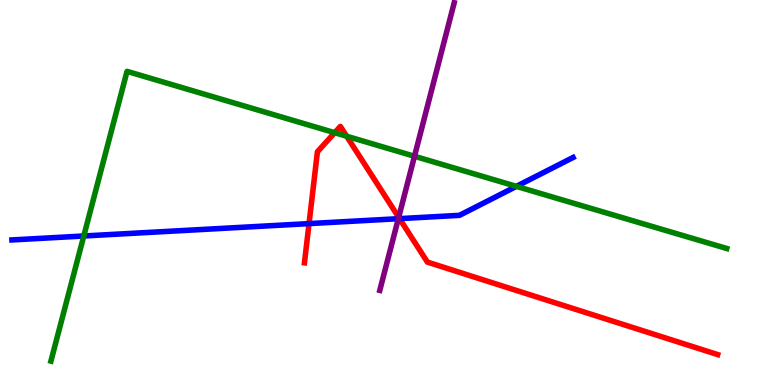[{'lines': ['blue', 'red'], 'intersections': [{'x': 3.99, 'y': 4.19}, {'x': 5.16, 'y': 4.32}]}, {'lines': ['green', 'red'], 'intersections': [{'x': 4.32, 'y': 6.55}, {'x': 4.47, 'y': 6.46}]}, {'lines': ['purple', 'red'], 'intersections': [{'x': 5.14, 'y': 4.35}]}, {'lines': ['blue', 'green'], 'intersections': [{'x': 1.08, 'y': 3.87}, {'x': 6.66, 'y': 5.16}]}, {'lines': ['blue', 'purple'], 'intersections': [{'x': 5.14, 'y': 4.32}]}, {'lines': ['green', 'purple'], 'intersections': [{'x': 5.35, 'y': 5.94}]}]